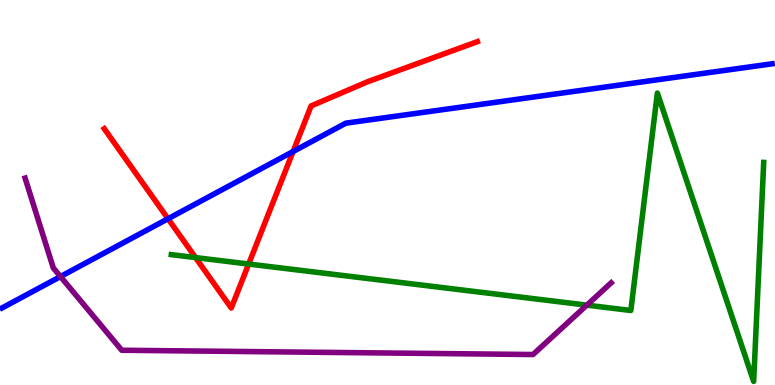[{'lines': ['blue', 'red'], 'intersections': [{'x': 2.17, 'y': 4.32}, {'x': 3.78, 'y': 6.06}]}, {'lines': ['green', 'red'], 'intersections': [{'x': 2.52, 'y': 3.31}, {'x': 3.21, 'y': 3.14}]}, {'lines': ['purple', 'red'], 'intersections': []}, {'lines': ['blue', 'green'], 'intersections': []}, {'lines': ['blue', 'purple'], 'intersections': [{'x': 0.78, 'y': 2.82}]}, {'lines': ['green', 'purple'], 'intersections': [{'x': 7.57, 'y': 2.07}]}]